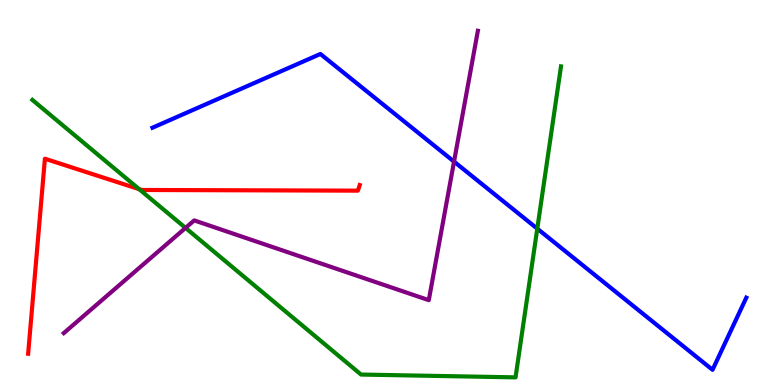[{'lines': ['blue', 'red'], 'intersections': []}, {'lines': ['green', 'red'], 'intersections': [{'x': 1.8, 'y': 5.09}]}, {'lines': ['purple', 'red'], 'intersections': []}, {'lines': ['blue', 'green'], 'intersections': [{'x': 6.93, 'y': 4.06}]}, {'lines': ['blue', 'purple'], 'intersections': [{'x': 5.86, 'y': 5.8}]}, {'lines': ['green', 'purple'], 'intersections': [{'x': 2.39, 'y': 4.08}]}]